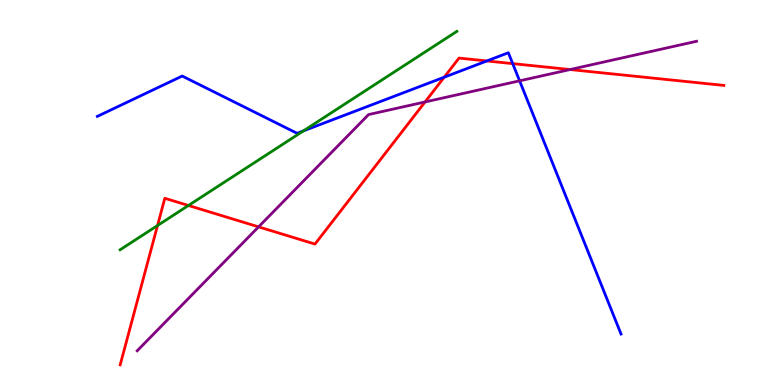[{'lines': ['blue', 'red'], 'intersections': [{'x': 5.73, 'y': 7.99}, {'x': 6.28, 'y': 8.42}, {'x': 6.62, 'y': 8.35}]}, {'lines': ['green', 'red'], 'intersections': [{'x': 2.03, 'y': 4.14}, {'x': 2.43, 'y': 4.66}]}, {'lines': ['purple', 'red'], 'intersections': [{'x': 3.34, 'y': 4.11}, {'x': 5.48, 'y': 7.35}, {'x': 7.36, 'y': 8.19}]}, {'lines': ['blue', 'green'], 'intersections': [{'x': 3.92, 'y': 6.6}]}, {'lines': ['blue', 'purple'], 'intersections': [{'x': 6.7, 'y': 7.9}]}, {'lines': ['green', 'purple'], 'intersections': []}]